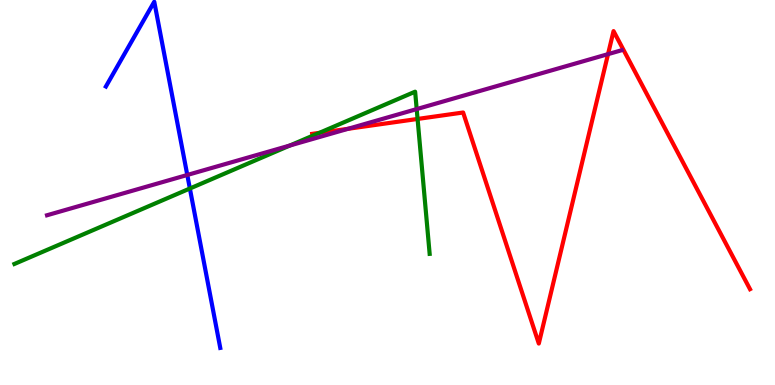[{'lines': ['blue', 'red'], 'intersections': []}, {'lines': ['green', 'red'], 'intersections': [{'x': 4.12, 'y': 6.55}, {'x': 5.39, 'y': 6.91}]}, {'lines': ['purple', 'red'], 'intersections': [{'x': 4.49, 'y': 6.65}, {'x': 7.85, 'y': 8.59}]}, {'lines': ['blue', 'green'], 'intersections': [{'x': 2.45, 'y': 5.1}]}, {'lines': ['blue', 'purple'], 'intersections': [{'x': 2.42, 'y': 5.46}]}, {'lines': ['green', 'purple'], 'intersections': [{'x': 3.74, 'y': 6.22}, {'x': 5.38, 'y': 7.17}]}]